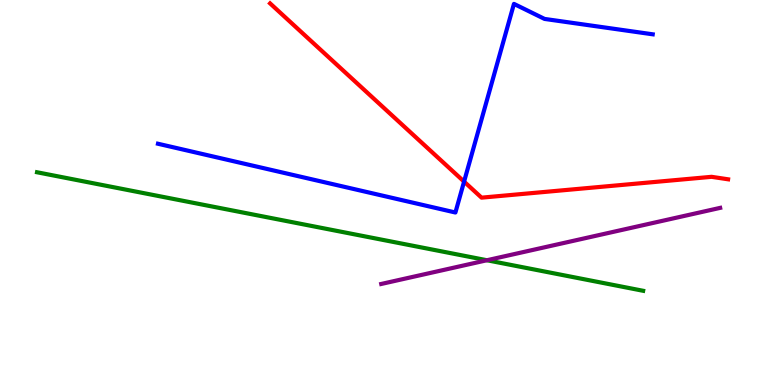[{'lines': ['blue', 'red'], 'intersections': [{'x': 5.99, 'y': 5.28}]}, {'lines': ['green', 'red'], 'intersections': []}, {'lines': ['purple', 'red'], 'intersections': []}, {'lines': ['blue', 'green'], 'intersections': []}, {'lines': ['blue', 'purple'], 'intersections': []}, {'lines': ['green', 'purple'], 'intersections': [{'x': 6.28, 'y': 3.24}]}]